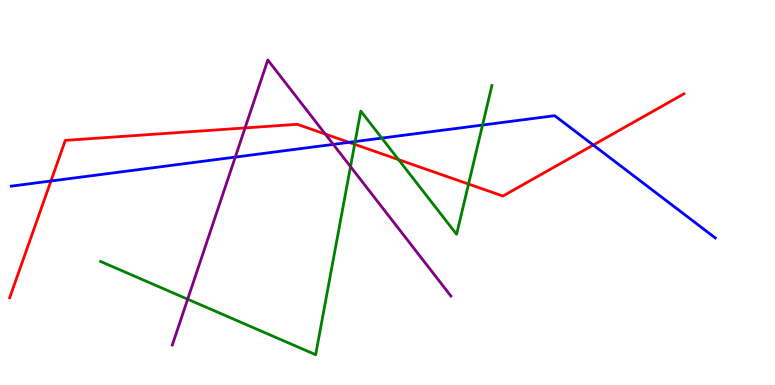[{'lines': ['blue', 'red'], 'intersections': [{'x': 0.657, 'y': 5.3}, {'x': 4.5, 'y': 6.3}, {'x': 7.65, 'y': 6.23}]}, {'lines': ['green', 'red'], 'intersections': [{'x': 4.58, 'y': 6.25}, {'x': 5.14, 'y': 5.85}, {'x': 6.05, 'y': 5.22}]}, {'lines': ['purple', 'red'], 'intersections': [{'x': 3.16, 'y': 6.68}, {'x': 4.2, 'y': 6.52}]}, {'lines': ['blue', 'green'], 'intersections': [{'x': 4.58, 'y': 6.32}, {'x': 4.93, 'y': 6.41}, {'x': 6.23, 'y': 6.75}]}, {'lines': ['blue', 'purple'], 'intersections': [{'x': 3.04, 'y': 5.92}, {'x': 4.3, 'y': 6.25}]}, {'lines': ['green', 'purple'], 'intersections': [{'x': 2.42, 'y': 2.23}, {'x': 4.52, 'y': 5.67}]}]